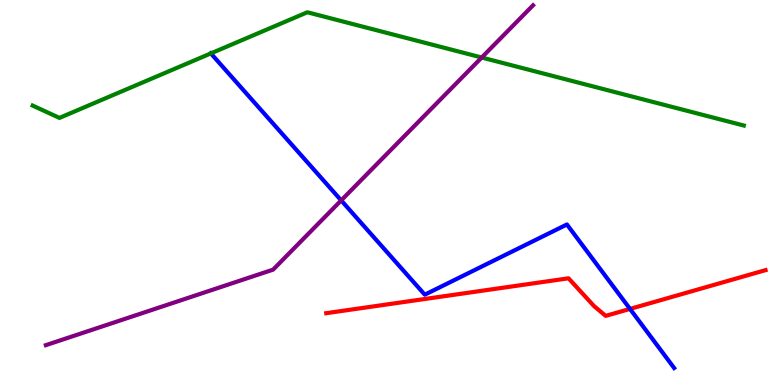[{'lines': ['blue', 'red'], 'intersections': [{'x': 8.13, 'y': 1.98}]}, {'lines': ['green', 'red'], 'intersections': []}, {'lines': ['purple', 'red'], 'intersections': []}, {'lines': ['blue', 'green'], 'intersections': [{'x': 2.72, 'y': 8.61}]}, {'lines': ['blue', 'purple'], 'intersections': [{'x': 4.4, 'y': 4.79}]}, {'lines': ['green', 'purple'], 'intersections': [{'x': 6.22, 'y': 8.51}]}]